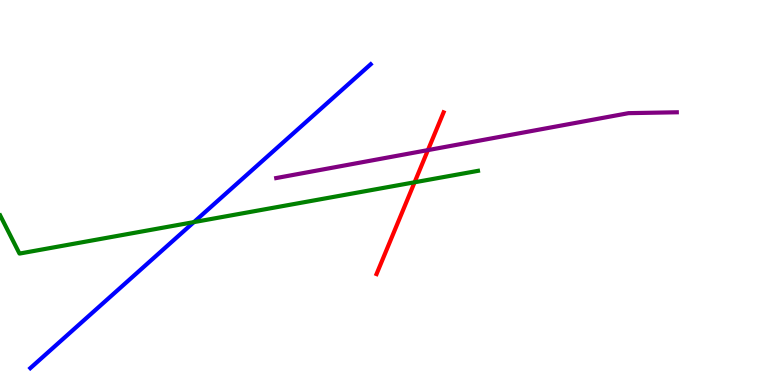[{'lines': ['blue', 'red'], 'intersections': []}, {'lines': ['green', 'red'], 'intersections': [{'x': 5.35, 'y': 5.27}]}, {'lines': ['purple', 'red'], 'intersections': [{'x': 5.52, 'y': 6.1}]}, {'lines': ['blue', 'green'], 'intersections': [{'x': 2.5, 'y': 4.23}]}, {'lines': ['blue', 'purple'], 'intersections': []}, {'lines': ['green', 'purple'], 'intersections': []}]